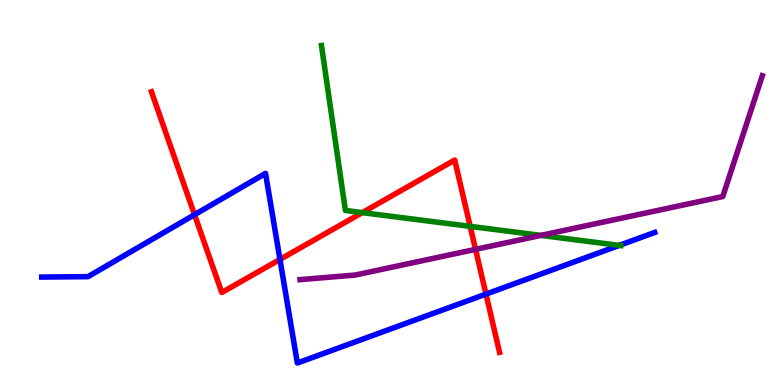[{'lines': ['blue', 'red'], 'intersections': [{'x': 2.51, 'y': 4.42}, {'x': 3.61, 'y': 3.26}, {'x': 6.27, 'y': 2.36}]}, {'lines': ['green', 'red'], 'intersections': [{'x': 4.67, 'y': 4.48}, {'x': 6.07, 'y': 4.12}]}, {'lines': ['purple', 'red'], 'intersections': [{'x': 6.14, 'y': 3.52}]}, {'lines': ['blue', 'green'], 'intersections': [{'x': 7.99, 'y': 3.63}]}, {'lines': ['blue', 'purple'], 'intersections': []}, {'lines': ['green', 'purple'], 'intersections': [{'x': 6.98, 'y': 3.89}]}]